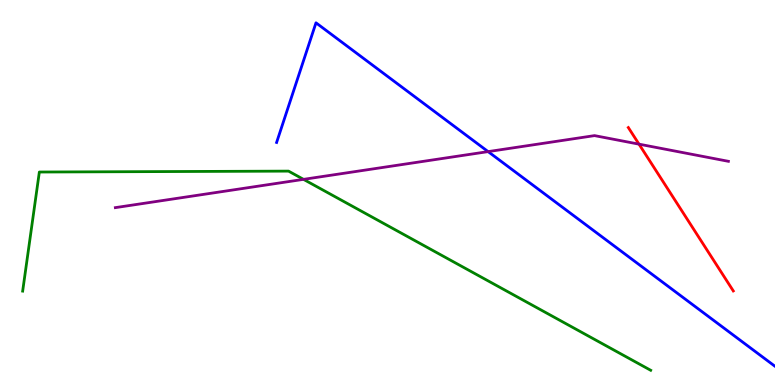[{'lines': ['blue', 'red'], 'intersections': []}, {'lines': ['green', 'red'], 'intersections': []}, {'lines': ['purple', 'red'], 'intersections': [{'x': 8.25, 'y': 6.26}]}, {'lines': ['blue', 'green'], 'intersections': []}, {'lines': ['blue', 'purple'], 'intersections': [{'x': 6.3, 'y': 6.06}]}, {'lines': ['green', 'purple'], 'intersections': [{'x': 3.92, 'y': 5.34}]}]